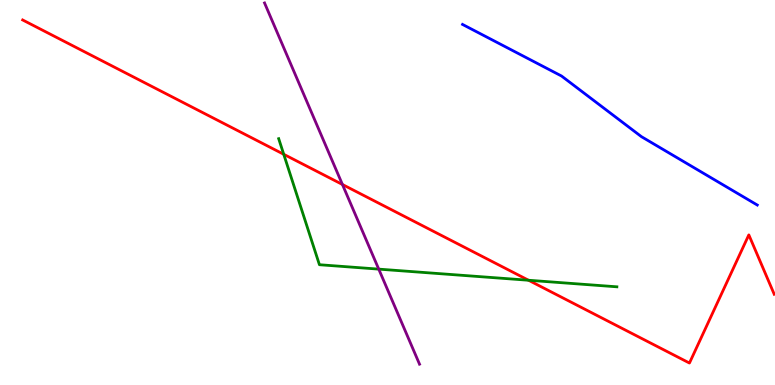[{'lines': ['blue', 'red'], 'intersections': []}, {'lines': ['green', 'red'], 'intersections': [{'x': 3.66, 'y': 5.99}, {'x': 6.82, 'y': 2.72}]}, {'lines': ['purple', 'red'], 'intersections': [{'x': 4.42, 'y': 5.21}]}, {'lines': ['blue', 'green'], 'intersections': []}, {'lines': ['blue', 'purple'], 'intersections': []}, {'lines': ['green', 'purple'], 'intersections': [{'x': 4.89, 'y': 3.01}]}]